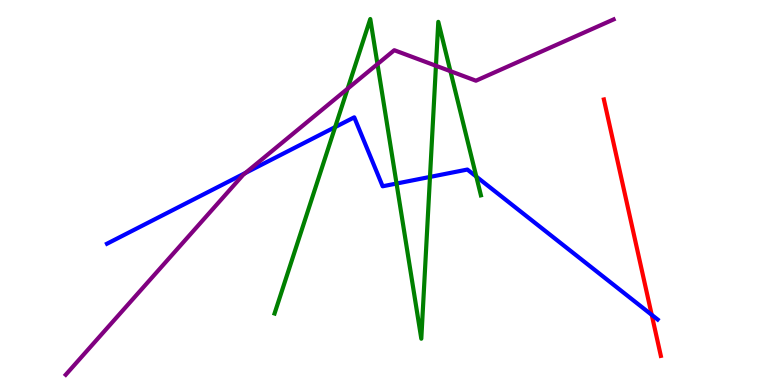[{'lines': ['blue', 'red'], 'intersections': [{'x': 8.41, 'y': 1.82}]}, {'lines': ['green', 'red'], 'intersections': []}, {'lines': ['purple', 'red'], 'intersections': []}, {'lines': ['blue', 'green'], 'intersections': [{'x': 4.32, 'y': 6.7}, {'x': 5.12, 'y': 5.23}, {'x': 5.55, 'y': 5.4}, {'x': 6.15, 'y': 5.41}]}, {'lines': ['blue', 'purple'], 'intersections': [{'x': 3.17, 'y': 5.51}]}, {'lines': ['green', 'purple'], 'intersections': [{'x': 4.49, 'y': 7.7}, {'x': 4.87, 'y': 8.34}, {'x': 5.63, 'y': 8.29}, {'x': 5.81, 'y': 8.15}]}]